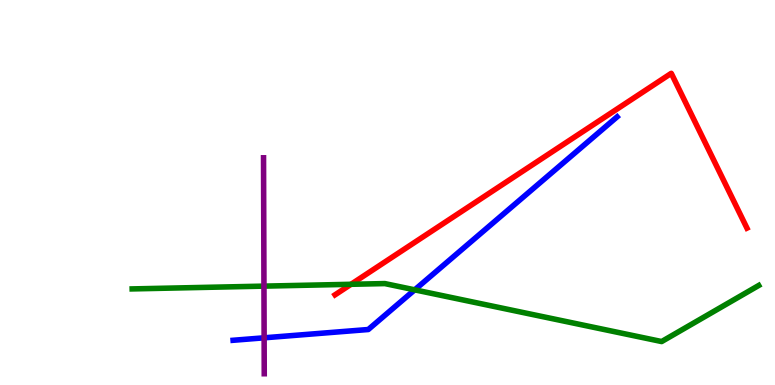[{'lines': ['blue', 'red'], 'intersections': []}, {'lines': ['green', 'red'], 'intersections': [{'x': 4.53, 'y': 2.62}]}, {'lines': ['purple', 'red'], 'intersections': []}, {'lines': ['blue', 'green'], 'intersections': [{'x': 5.35, 'y': 2.47}]}, {'lines': ['blue', 'purple'], 'intersections': [{'x': 3.41, 'y': 1.23}]}, {'lines': ['green', 'purple'], 'intersections': [{'x': 3.41, 'y': 2.57}]}]